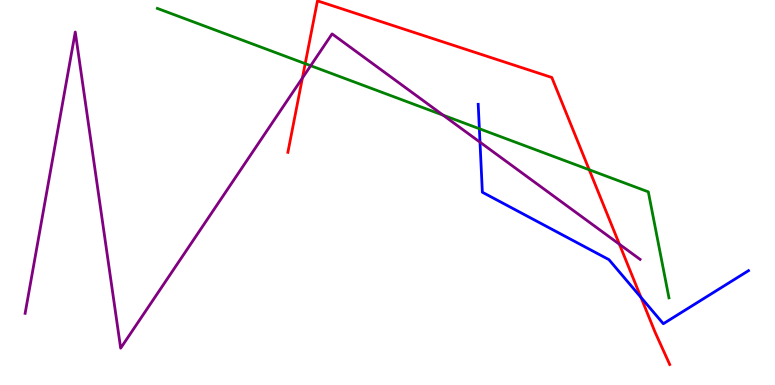[{'lines': ['blue', 'red'], 'intersections': [{'x': 8.27, 'y': 2.28}]}, {'lines': ['green', 'red'], 'intersections': [{'x': 3.94, 'y': 8.35}, {'x': 7.6, 'y': 5.59}]}, {'lines': ['purple', 'red'], 'intersections': [{'x': 3.9, 'y': 7.97}, {'x': 7.99, 'y': 3.66}]}, {'lines': ['blue', 'green'], 'intersections': [{'x': 6.19, 'y': 6.66}]}, {'lines': ['blue', 'purple'], 'intersections': [{'x': 6.19, 'y': 6.31}]}, {'lines': ['green', 'purple'], 'intersections': [{'x': 4.01, 'y': 8.29}, {'x': 5.72, 'y': 7.01}]}]